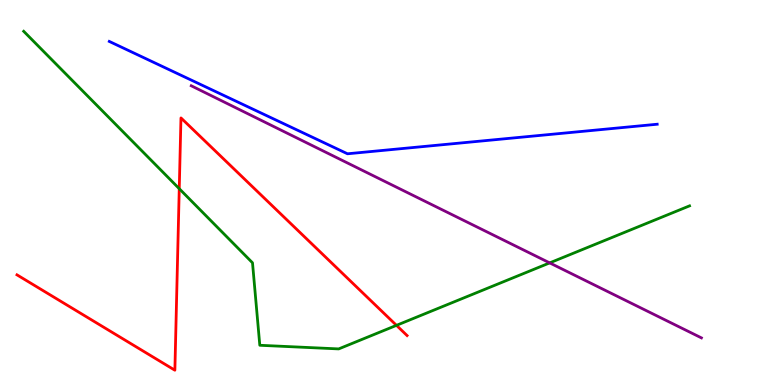[{'lines': ['blue', 'red'], 'intersections': []}, {'lines': ['green', 'red'], 'intersections': [{'x': 2.31, 'y': 5.1}, {'x': 5.12, 'y': 1.55}]}, {'lines': ['purple', 'red'], 'intersections': []}, {'lines': ['blue', 'green'], 'intersections': []}, {'lines': ['blue', 'purple'], 'intersections': []}, {'lines': ['green', 'purple'], 'intersections': [{'x': 7.09, 'y': 3.17}]}]